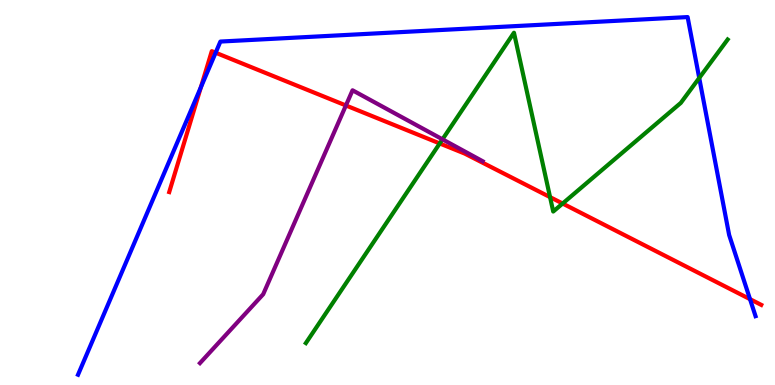[{'lines': ['blue', 'red'], 'intersections': [{'x': 2.59, 'y': 7.73}, {'x': 2.78, 'y': 8.63}, {'x': 9.68, 'y': 2.23}]}, {'lines': ['green', 'red'], 'intersections': [{'x': 5.67, 'y': 6.27}, {'x': 7.1, 'y': 4.88}, {'x': 7.26, 'y': 4.71}]}, {'lines': ['purple', 'red'], 'intersections': [{'x': 4.46, 'y': 7.26}]}, {'lines': ['blue', 'green'], 'intersections': [{'x': 9.02, 'y': 7.97}]}, {'lines': ['blue', 'purple'], 'intersections': []}, {'lines': ['green', 'purple'], 'intersections': [{'x': 5.71, 'y': 6.38}]}]